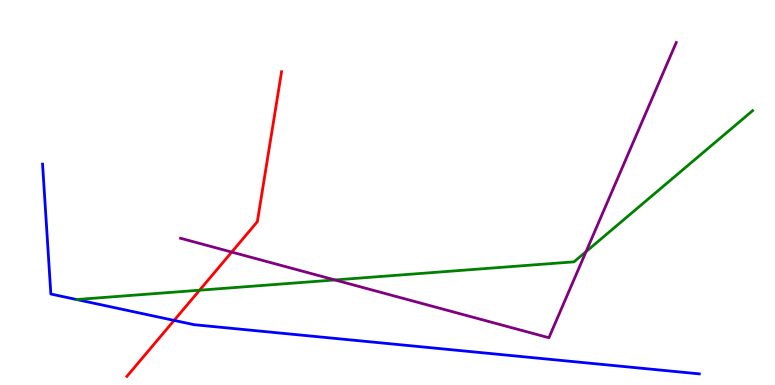[{'lines': ['blue', 'red'], 'intersections': [{'x': 2.25, 'y': 1.68}]}, {'lines': ['green', 'red'], 'intersections': [{'x': 2.58, 'y': 2.46}]}, {'lines': ['purple', 'red'], 'intersections': [{'x': 2.99, 'y': 3.45}]}, {'lines': ['blue', 'green'], 'intersections': []}, {'lines': ['blue', 'purple'], 'intersections': []}, {'lines': ['green', 'purple'], 'intersections': [{'x': 4.32, 'y': 2.73}, {'x': 7.56, 'y': 3.46}]}]